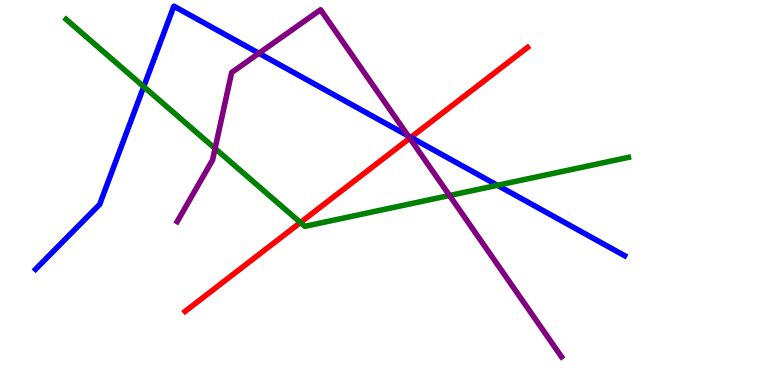[{'lines': ['blue', 'red'], 'intersections': [{'x': 5.3, 'y': 6.43}]}, {'lines': ['green', 'red'], 'intersections': [{'x': 3.88, 'y': 4.22}]}, {'lines': ['purple', 'red'], 'intersections': [{'x': 5.29, 'y': 6.41}]}, {'lines': ['blue', 'green'], 'intersections': [{'x': 1.85, 'y': 7.75}, {'x': 6.42, 'y': 5.19}]}, {'lines': ['blue', 'purple'], 'intersections': [{'x': 3.34, 'y': 8.62}, {'x': 5.27, 'y': 6.47}]}, {'lines': ['green', 'purple'], 'intersections': [{'x': 2.78, 'y': 6.14}, {'x': 5.8, 'y': 4.92}]}]